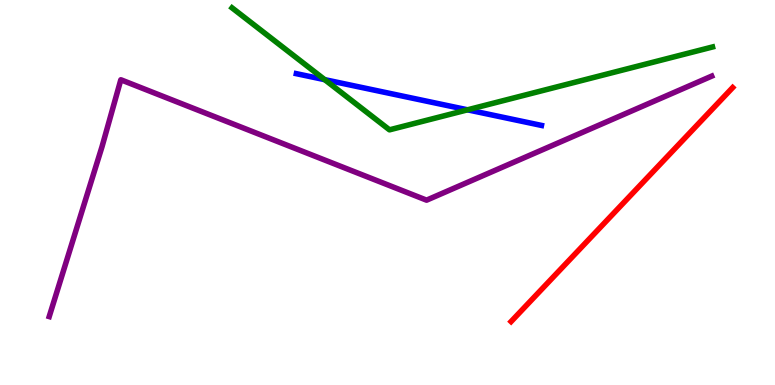[{'lines': ['blue', 'red'], 'intersections': []}, {'lines': ['green', 'red'], 'intersections': []}, {'lines': ['purple', 'red'], 'intersections': []}, {'lines': ['blue', 'green'], 'intersections': [{'x': 4.19, 'y': 7.93}, {'x': 6.03, 'y': 7.15}]}, {'lines': ['blue', 'purple'], 'intersections': []}, {'lines': ['green', 'purple'], 'intersections': []}]